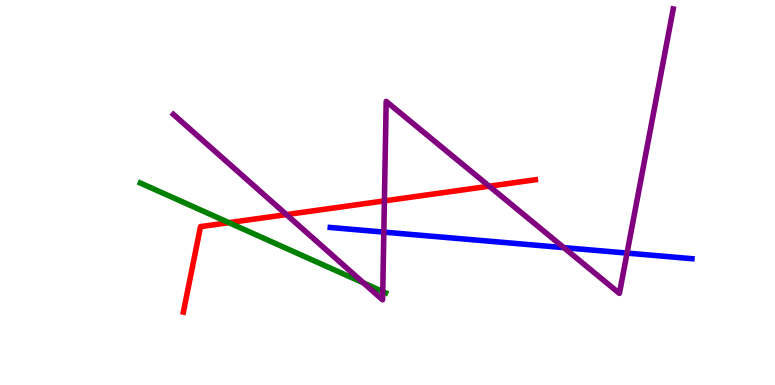[{'lines': ['blue', 'red'], 'intersections': []}, {'lines': ['green', 'red'], 'intersections': [{'x': 2.95, 'y': 4.22}]}, {'lines': ['purple', 'red'], 'intersections': [{'x': 3.7, 'y': 4.43}, {'x': 4.96, 'y': 4.78}, {'x': 6.31, 'y': 5.16}]}, {'lines': ['blue', 'green'], 'intersections': []}, {'lines': ['blue', 'purple'], 'intersections': [{'x': 4.95, 'y': 3.97}, {'x': 7.28, 'y': 3.57}, {'x': 8.09, 'y': 3.43}]}, {'lines': ['green', 'purple'], 'intersections': [{'x': 4.69, 'y': 2.65}, {'x': 4.94, 'y': 2.43}]}]